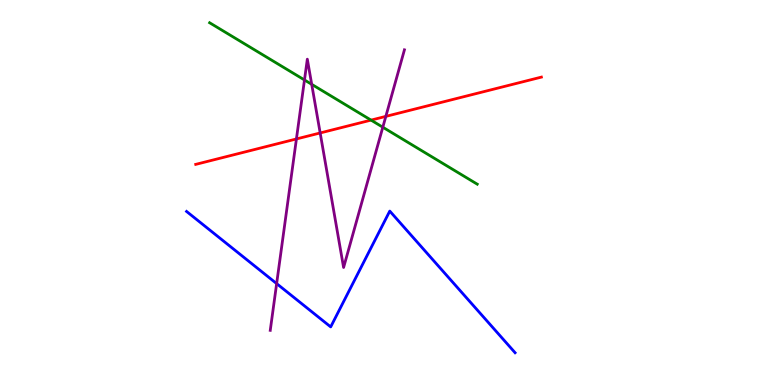[{'lines': ['blue', 'red'], 'intersections': []}, {'lines': ['green', 'red'], 'intersections': [{'x': 4.79, 'y': 6.88}]}, {'lines': ['purple', 'red'], 'intersections': [{'x': 3.82, 'y': 6.39}, {'x': 4.13, 'y': 6.55}, {'x': 4.98, 'y': 6.98}]}, {'lines': ['blue', 'green'], 'intersections': []}, {'lines': ['blue', 'purple'], 'intersections': [{'x': 3.57, 'y': 2.63}]}, {'lines': ['green', 'purple'], 'intersections': [{'x': 3.93, 'y': 7.92}, {'x': 4.02, 'y': 7.81}, {'x': 4.94, 'y': 6.7}]}]